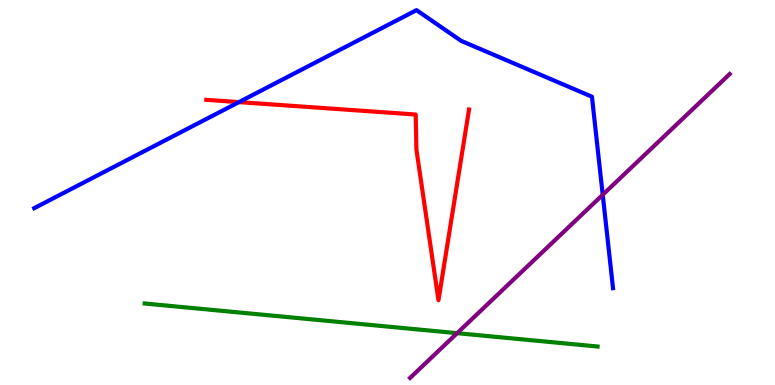[{'lines': ['blue', 'red'], 'intersections': [{'x': 3.08, 'y': 7.35}]}, {'lines': ['green', 'red'], 'intersections': []}, {'lines': ['purple', 'red'], 'intersections': []}, {'lines': ['blue', 'green'], 'intersections': []}, {'lines': ['blue', 'purple'], 'intersections': [{'x': 7.78, 'y': 4.94}]}, {'lines': ['green', 'purple'], 'intersections': [{'x': 5.9, 'y': 1.35}]}]